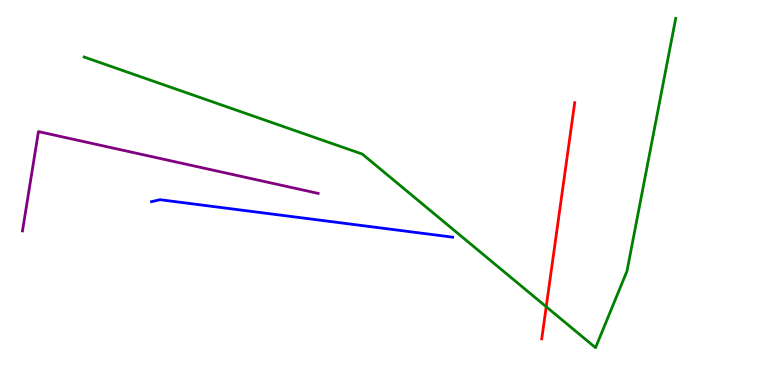[{'lines': ['blue', 'red'], 'intersections': []}, {'lines': ['green', 'red'], 'intersections': [{'x': 7.05, 'y': 2.03}]}, {'lines': ['purple', 'red'], 'intersections': []}, {'lines': ['blue', 'green'], 'intersections': []}, {'lines': ['blue', 'purple'], 'intersections': []}, {'lines': ['green', 'purple'], 'intersections': []}]